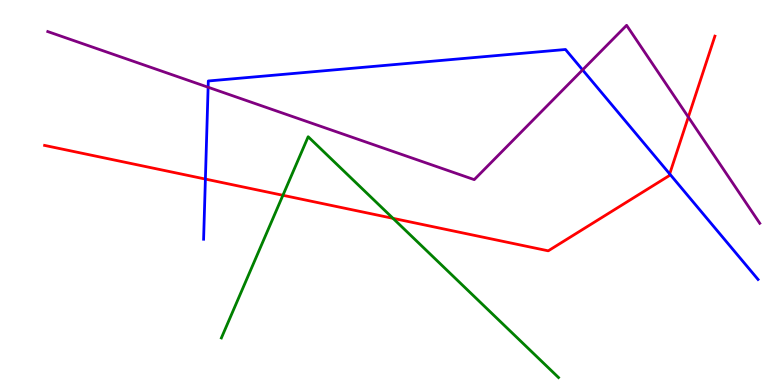[{'lines': ['blue', 'red'], 'intersections': [{'x': 2.65, 'y': 5.35}, {'x': 8.64, 'y': 5.48}]}, {'lines': ['green', 'red'], 'intersections': [{'x': 3.65, 'y': 4.93}, {'x': 5.07, 'y': 4.33}]}, {'lines': ['purple', 'red'], 'intersections': [{'x': 8.88, 'y': 6.96}]}, {'lines': ['blue', 'green'], 'intersections': []}, {'lines': ['blue', 'purple'], 'intersections': [{'x': 2.69, 'y': 7.73}, {'x': 7.52, 'y': 8.18}]}, {'lines': ['green', 'purple'], 'intersections': []}]